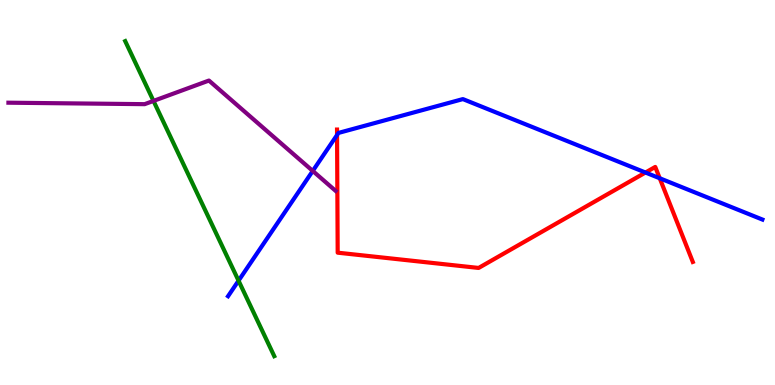[{'lines': ['blue', 'red'], 'intersections': [{'x': 4.35, 'y': 6.49}, {'x': 8.33, 'y': 5.52}, {'x': 8.51, 'y': 5.37}]}, {'lines': ['green', 'red'], 'intersections': []}, {'lines': ['purple', 'red'], 'intersections': []}, {'lines': ['blue', 'green'], 'intersections': [{'x': 3.08, 'y': 2.71}]}, {'lines': ['blue', 'purple'], 'intersections': [{'x': 4.04, 'y': 5.56}]}, {'lines': ['green', 'purple'], 'intersections': [{'x': 1.98, 'y': 7.38}]}]